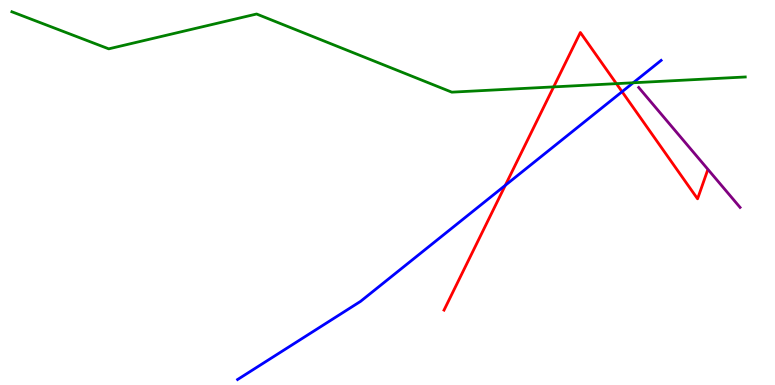[{'lines': ['blue', 'red'], 'intersections': [{'x': 6.52, 'y': 5.19}, {'x': 8.03, 'y': 7.62}]}, {'lines': ['green', 'red'], 'intersections': [{'x': 7.14, 'y': 7.74}, {'x': 7.95, 'y': 7.83}]}, {'lines': ['purple', 'red'], 'intersections': []}, {'lines': ['blue', 'green'], 'intersections': [{'x': 8.17, 'y': 7.85}]}, {'lines': ['blue', 'purple'], 'intersections': []}, {'lines': ['green', 'purple'], 'intersections': []}]